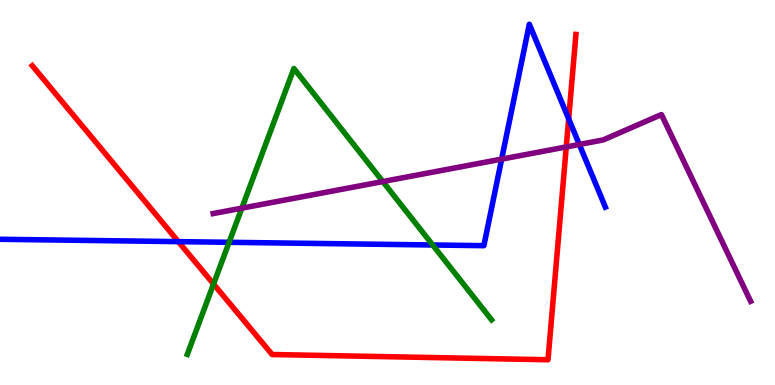[{'lines': ['blue', 'red'], 'intersections': [{'x': 2.3, 'y': 3.72}, {'x': 7.34, 'y': 6.91}]}, {'lines': ['green', 'red'], 'intersections': [{'x': 2.76, 'y': 2.62}]}, {'lines': ['purple', 'red'], 'intersections': [{'x': 7.31, 'y': 6.18}]}, {'lines': ['blue', 'green'], 'intersections': [{'x': 2.96, 'y': 3.71}, {'x': 5.58, 'y': 3.64}]}, {'lines': ['blue', 'purple'], 'intersections': [{'x': 6.47, 'y': 5.87}, {'x': 7.48, 'y': 6.25}]}, {'lines': ['green', 'purple'], 'intersections': [{'x': 3.12, 'y': 4.59}, {'x': 4.94, 'y': 5.28}]}]